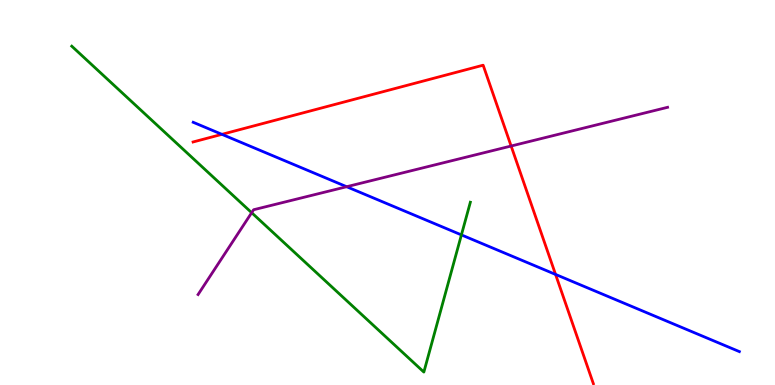[{'lines': ['blue', 'red'], 'intersections': [{'x': 2.86, 'y': 6.51}, {'x': 7.17, 'y': 2.87}]}, {'lines': ['green', 'red'], 'intersections': []}, {'lines': ['purple', 'red'], 'intersections': [{'x': 6.6, 'y': 6.21}]}, {'lines': ['blue', 'green'], 'intersections': [{'x': 5.95, 'y': 3.9}]}, {'lines': ['blue', 'purple'], 'intersections': [{'x': 4.47, 'y': 5.15}]}, {'lines': ['green', 'purple'], 'intersections': [{'x': 3.25, 'y': 4.48}]}]